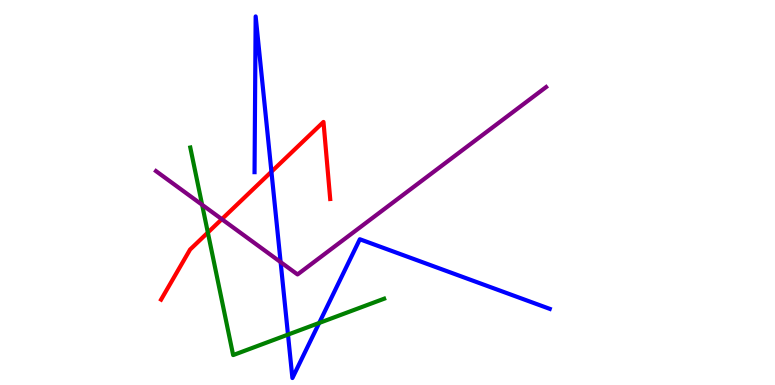[{'lines': ['blue', 'red'], 'intersections': [{'x': 3.5, 'y': 5.54}]}, {'lines': ['green', 'red'], 'intersections': [{'x': 2.68, 'y': 3.96}]}, {'lines': ['purple', 'red'], 'intersections': [{'x': 2.86, 'y': 4.31}]}, {'lines': ['blue', 'green'], 'intersections': [{'x': 3.72, 'y': 1.31}, {'x': 4.12, 'y': 1.61}]}, {'lines': ['blue', 'purple'], 'intersections': [{'x': 3.62, 'y': 3.19}]}, {'lines': ['green', 'purple'], 'intersections': [{'x': 2.61, 'y': 4.68}]}]